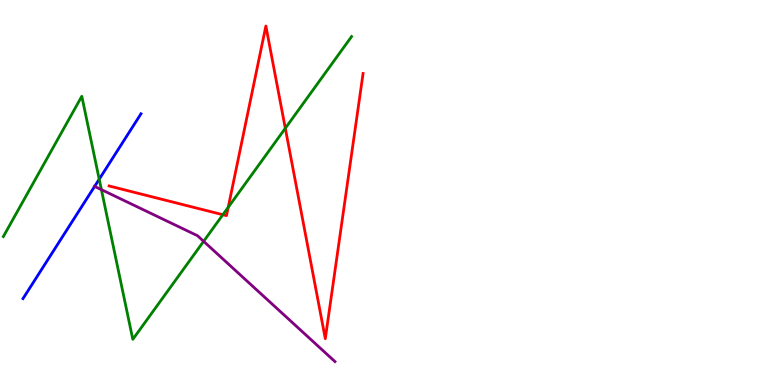[{'lines': ['blue', 'red'], 'intersections': []}, {'lines': ['green', 'red'], 'intersections': [{'x': 2.88, 'y': 4.42}, {'x': 2.94, 'y': 4.62}, {'x': 3.68, 'y': 6.67}]}, {'lines': ['purple', 'red'], 'intersections': []}, {'lines': ['blue', 'green'], 'intersections': [{'x': 1.28, 'y': 5.34}]}, {'lines': ['blue', 'purple'], 'intersections': [{'x': 1.22, 'y': 5.16}]}, {'lines': ['green', 'purple'], 'intersections': [{'x': 1.31, 'y': 5.07}, {'x': 2.63, 'y': 3.73}]}]